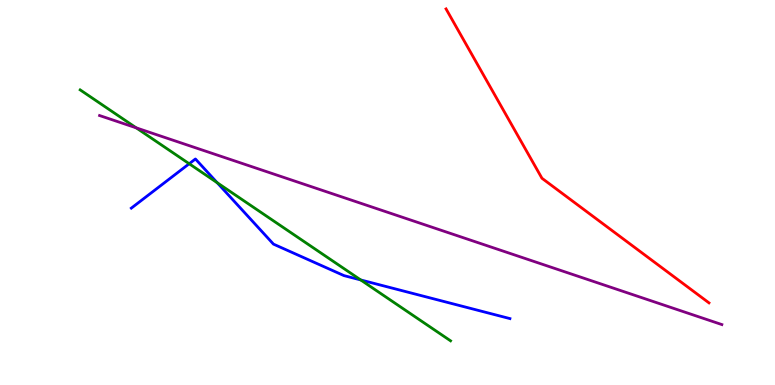[{'lines': ['blue', 'red'], 'intersections': []}, {'lines': ['green', 'red'], 'intersections': []}, {'lines': ['purple', 'red'], 'intersections': []}, {'lines': ['blue', 'green'], 'intersections': [{'x': 2.44, 'y': 5.75}, {'x': 2.8, 'y': 5.25}, {'x': 4.65, 'y': 2.73}]}, {'lines': ['blue', 'purple'], 'intersections': []}, {'lines': ['green', 'purple'], 'intersections': [{'x': 1.76, 'y': 6.68}]}]